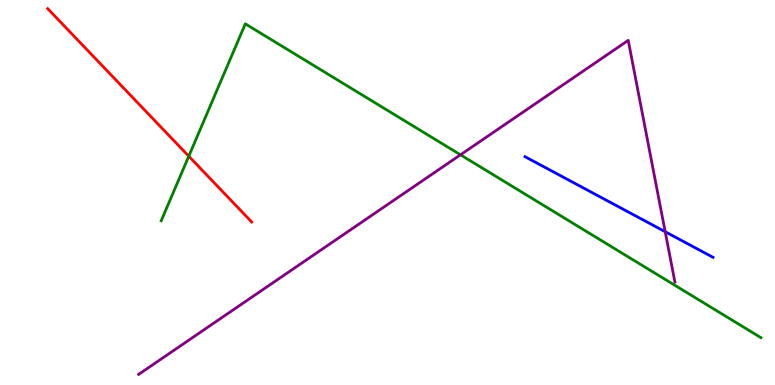[{'lines': ['blue', 'red'], 'intersections': []}, {'lines': ['green', 'red'], 'intersections': [{'x': 2.44, 'y': 5.94}]}, {'lines': ['purple', 'red'], 'intersections': []}, {'lines': ['blue', 'green'], 'intersections': []}, {'lines': ['blue', 'purple'], 'intersections': [{'x': 8.58, 'y': 3.98}]}, {'lines': ['green', 'purple'], 'intersections': [{'x': 5.94, 'y': 5.98}]}]